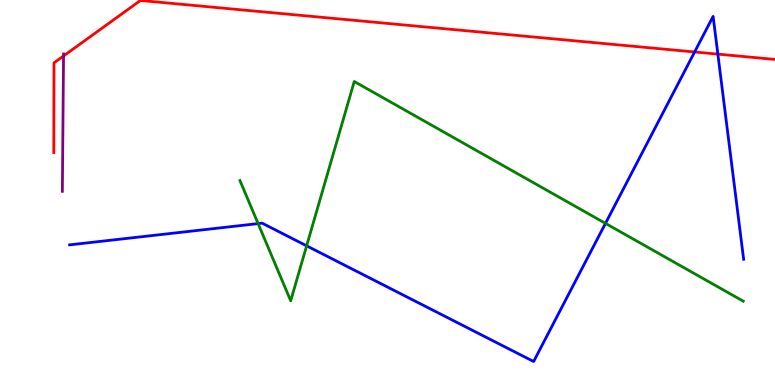[{'lines': ['blue', 'red'], 'intersections': [{'x': 8.96, 'y': 8.65}, {'x': 9.26, 'y': 8.59}]}, {'lines': ['green', 'red'], 'intersections': []}, {'lines': ['purple', 'red'], 'intersections': [{'x': 0.82, 'y': 8.55}]}, {'lines': ['blue', 'green'], 'intersections': [{'x': 3.33, 'y': 4.19}, {'x': 3.96, 'y': 3.61}, {'x': 7.81, 'y': 4.2}]}, {'lines': ['blue', 'purple'], 'intersections': []}, {'lines': ['green', 'purple'], 'intersections': []}]